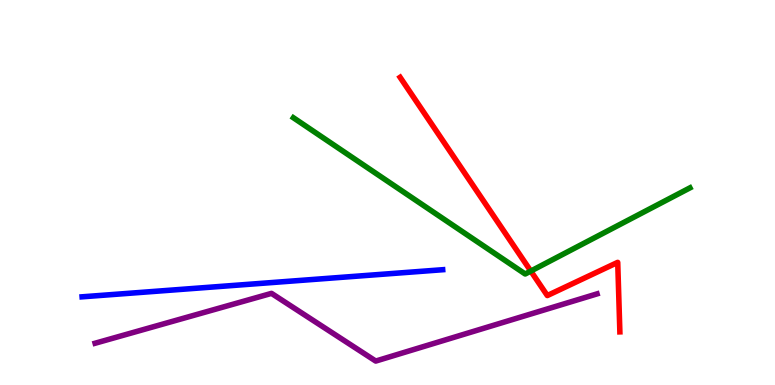[{'lines': ['blue', 'red'], 'intersections': []}, {'lines': ['green', 'red'], 'intersections': [{'x': 6.85, 'y': 2.96}]}, {'lines': ['purple', 'red'], 'intersections': []}, {'lines': ['blue', 'green'], 'intersections': []}, {'lines': ['blue', 'purple'], 'intersections': []}, {'lines': ['green', 'purple'], 'intersections': []}]